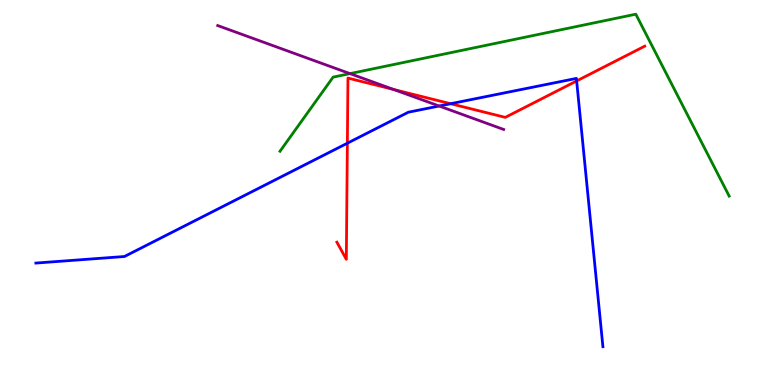[{'lines': ['blue', 'red'], 'intersections': [{'x': 4.48, 'y': 6.28}, {'x': 5.81, 'y': 7.31}, {'x': 7.44, 'y': 7.9}]}, {'lines': ['green', 'red'], 'intersections': []}, {'lines': ['purple', 'red'], 'intersections': [{'x': 5.08, 'y': 7.68}]}, {'lines': ['blue', 'green'], 'intersections': []}, {'lines': ['blue', 'purple'], 'intersections': [{'x': 5.67, 'y': 7.25}]}, {'lines': ['green', 'purple'], 'intersections': [{'x': 4.52, 'y': 8.09}]}]